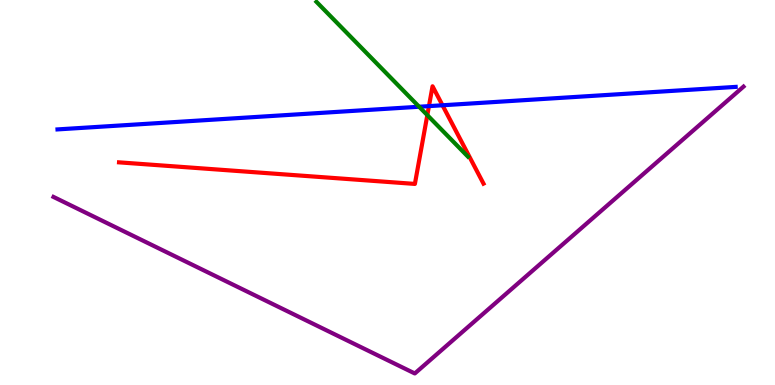[{'lines': ['blue', 'red'], 'intersections': [{'x': 5.53, 'y': 7.24}, {'x': 5.71, 'y': 7.27}]}, {'lines': ['green', 'red'], 'intersections': [{'x': 5.51, 'y': 7.01}]}, {'lines': ['purple', 'red'], 'intersections': []}, {'lines': ['blue', 'green'], 'intersections': [{'x': 5.41, 'y': 7.23}]}, {'lines': ['blue', 'purple'], 'intersections': []}, {'lines': ['green', 'purple'], 'intersections': []}]